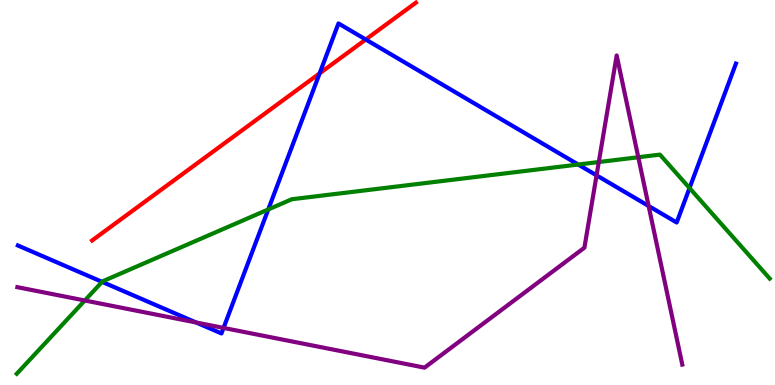[{'lines': ['blue', 'red'], 'intersections': [{'x': 4.12, 'y': 8.09}, {'x': 4.72, 'y': 8.97}]}, {'lines': ['green', 'red'], 'intersections': []}, {'lines': ['purple', 'red'], 'intersections': []}, {'lines': ['blue', 'green'], 'intersections': [{'x': 1.32, 'y': 2.68}, {'x': 3.46, 'y': 4.56}, {'x': 7.46, 'y': 5.73}, {'x': 8.9, 'y': 5.12}]}, {'lines': ['blue', 'purple'], 'intersections': [{'x': 2.53, 'y': 1.62}, {'x': 2.88, 'y': 1.48}, {'x': 7.7, 'y': 5.45}, {'x': 8.37, 'y': 4.65}]}, {'lines': ['green', 'purple'], 'intersections': [{'x': 1.09, 'y': 2.19}, {'x': 7.73, 'y': 5.79}, {'x': 8.24, 'y': 5.92}]}]